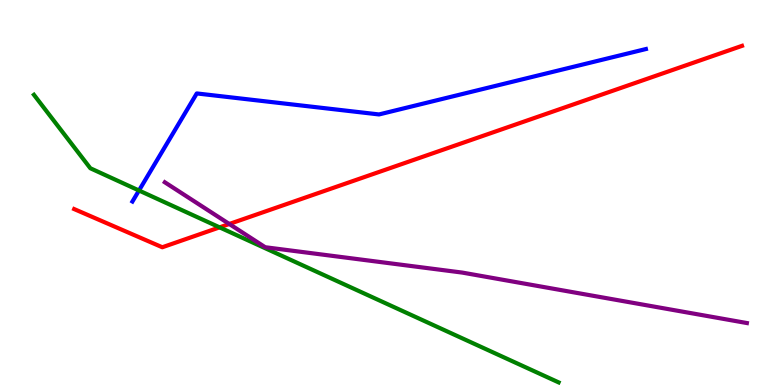[{'lines': ['blue', 'red'], 'intersections': []}, {'lines': ['green', 'red'], 'intersections': [{'x': 2.83, 'y': 4.09}]}, {'lines': ['purple', 'red'], 'intersections': [{'x': 2.96, 'y': 4.18}]}, {'lines': ['blue', 'green'], 'intersections': [{'x': 1.79, 'y': 5.05}]}, {'lines': ['blue', 'purple'], 'intersections': []}, {'lines': ['green', 'purple'], 'intersections': []}]